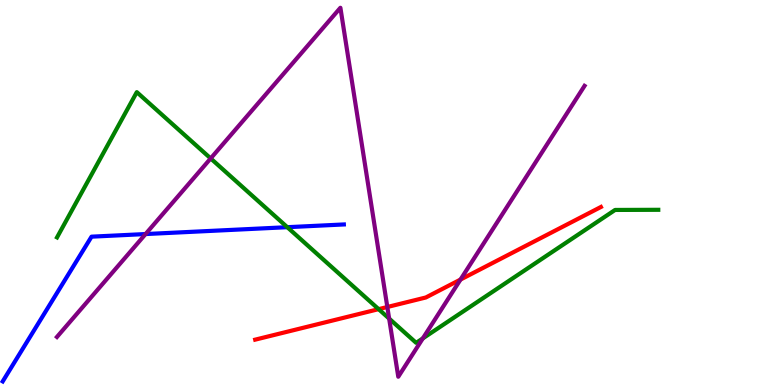[{'lines': ['blue', 'red'], 'intersections': []}, {'lines': ['green', 'red'], 'intersections': [{'x': 4.89, 'y': 1.97}]}, {'lines': ['purple', 'red'], 'intersections': [{'x': 5.0, 'y': 2.03}, {'x': 5.94, 'y': 2.74}]}, {'lines': ['blue', 'green'], 'intersections': [{'x': 3.71, 'y': 4.1}]}, {'lines': ['blue', 'purple'], 'intersections': [{'x': 1.88, 'y': 3.92}]}, {'lines': ['green', 'purple'], 'intersections': [{'x': 2.72, 'y': 5.89}, {'x': 5.02, 'y': 1.72}, {'x': 5.46, 'y': 1.21}]}]